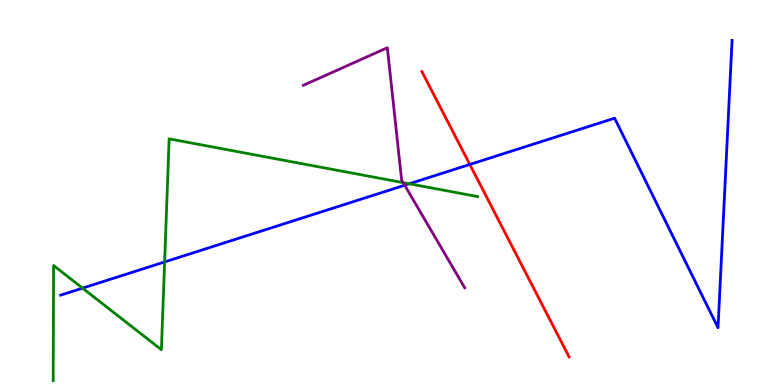[{'lines': ['blue', 'red'], 'intersections': [{'x': 6.06, 'y': 5.73}]}, {'lines': ['green', 'red'], 'intersections': []}, {'lines': ['purple', 'red'], 'intersections': []}, {'lines': ['blue', 'green'], 'intersections': [{'x': 1.07, 'y': 2.52}, {'x': 2.12, 'y': 3.2}, {'x': 5.28, 'y': 5.23}]}, {'lines': ['blue', 'purple'], 'intersections': [{'x': 5.22, 'y': 5.19}]}, {'lines': ['green', 'purple'], 'intersections': [{'x': 5.2, 'y': 5.26}]}]